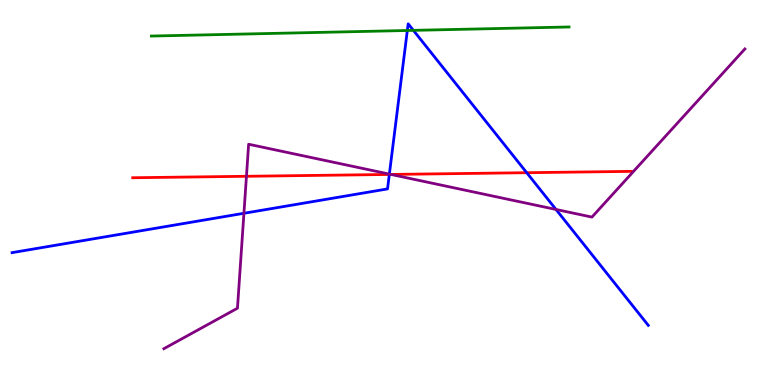[{'lines': ['blue', 'red'], 'intersections': [{'x': 5.02, 'y': 5.47}, {'x': 6.8, 'y': 5.51}]}, {'lines': ['green', 'red'], 'intersections': []}, {'lines': ['purple', 'red'], 'intersections': [{'x': 3.18, 'y': 5.42}, {'x': 5.04, 'y': 5.47}]}, {'lines': ['blue', 'green'], 'intersections': [{'x': 5.26, 'y': 9.21}, {'x': 5.33, 'y': 9.21}]}, {'lines': ['blue', 'purple'], 'intersections': [{'x': 3.15, 'y': 4.46}, {'x': 5.02, 'y': 5.48}, {'x': 7.17, 'y': 4.56}]}, {'lines': ['green', 'purple'], 'intersections': []}]